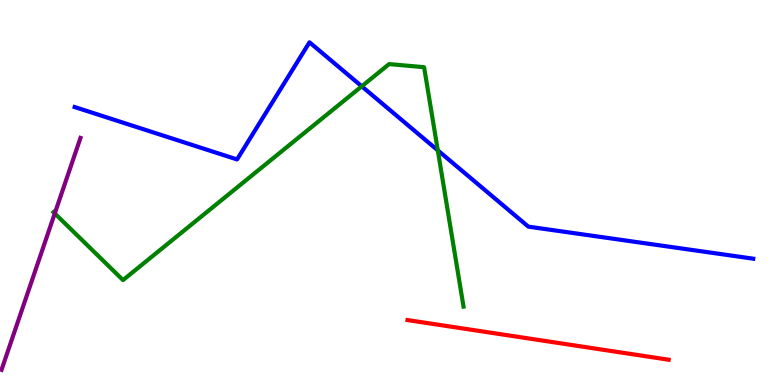[{'lines': ['blue', 'red'], 'intersections': []}, {'lines': ['green', 'red'], 'intersections': []}, {'lines': ['purple', 'red'], 'intersections': []}, {'lines': ['blue', 'green'], 'intersections': [{'x': 4.67, 'y': 7.76}, {'x': 5.65, 'y': 6.09}]}, {'lines': ['blue', 'purple'], 'intersections': []}, {'lines': ['green', 'purple'], 'intersections': [{'x': 0.707, 'y': 4.46}]}]